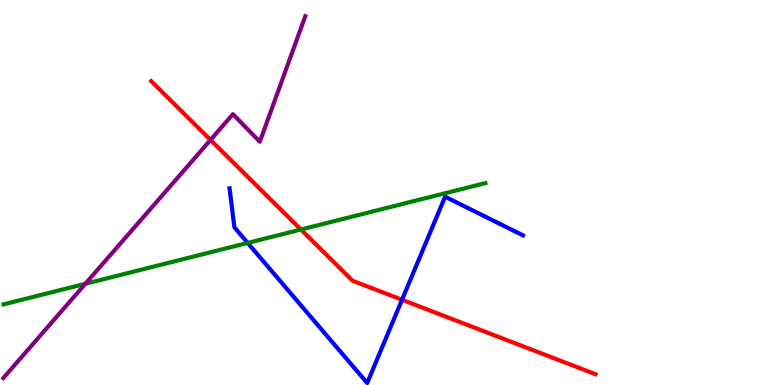[{'lines': ['blue', 'red'], 'intersections': [{'x': 5.19, 'y': 2.21}]}, {'lines': ['green', 'red'], 'intersections': [{'x': 3.88, 'y': 4.04}]}, {'lines': ['purple', 'red'], 'intersections': [{'x': 2.72, 'y': 6.37}]}, {'lines': ['blue', 'green'], 'intersections': [{'x': 3.2, 'y': 3.69}]}, {'lines': ['blue', 'purple'], 'intersections': []}, {'lines': ['green', 'purple'], 'intersections': [{'x': 1.1, 'y': 2.63}]}]